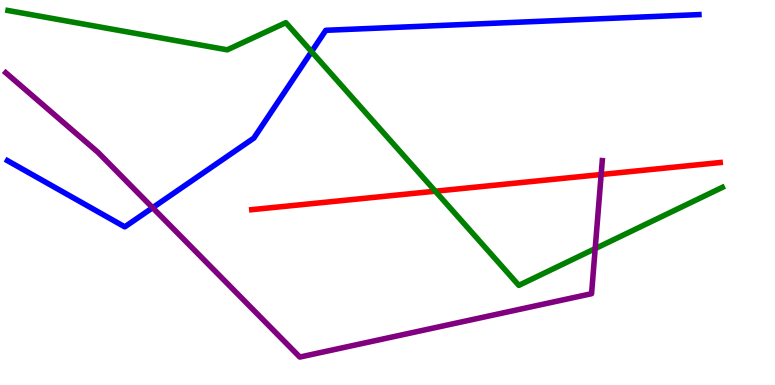[{'lines': ['blue', 'red'], 'intersections': []}, {'lines': ['green', 'red'], 'intersections': [{'x': 5.62, 'y': 5.03}]}, {'lines': ['purple', 'red'], 'intersections': [{'x': 7.76, 'y': 5.47}]}, {'lines': ['blue', 'green'], 'intersections': [{'x': 4.02, 'y': 8.66}]}, {'lines': ['blue', 'purple'], 'intersections': [{'x': 1.97, 'y': 4.6}]}, {'lines': ['green', 'purple'], 'intersections': [{'x': 7.68, 'y': 3.54}]}]